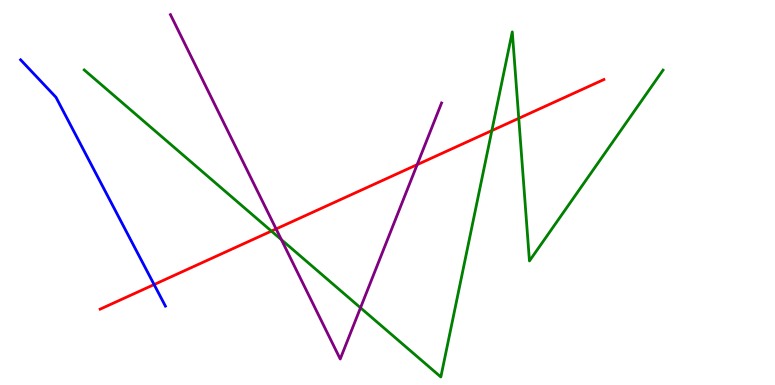[{'lines': ['blue', 'red'], 'intersections': [{'x': 1.99, 'y': 2.61}]}, {'lines': ['green', 'red'], 'intersections': [{'x': 3.5, 'y': 4.0}, {'x': 6.35, 'y': 6.61}, {'x': 6.69, 'y': 6.93}]}, {'lines': ['purple', 'red'], 'intersections': [{'x': 3.56, 'y': 4.05}, {'x': 5.38, 'y': 5.72}]}, {'lines': ['blue', 'green'], 'intersections': []}, {'lines': ['blue', 'purple'], 'intersections': []}, {'lines': ['green', 'purple'], 'intersections': [{'x': 3.63, 'y': 3.77}, {'x': 4.65, 'y': 2.01}]}]